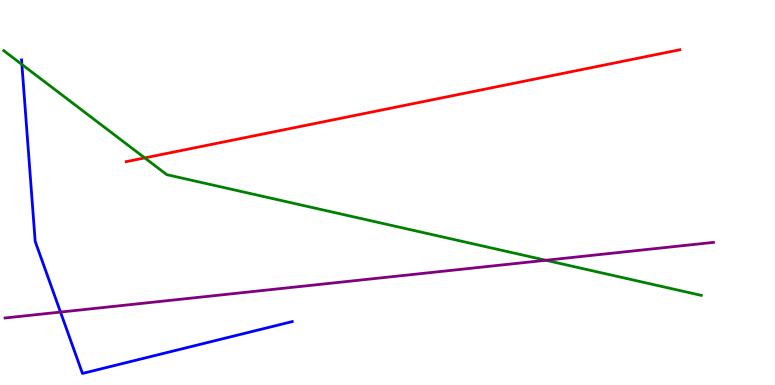[{'lines': ['blue', 'red'], 'intersections': []}, {'lines': ['green', 'red'], 'intersections': [{'x': 1.87, 'y': 5.9}]}, {'lines': ['purple', 'red'], 'intersections': []}, {'lines': ['blue', 'green'], 'intersections': [{'x': 0.282, 'y': 8.33}]}, {'lines': ['blue', 'purple'], 'intersections': [{'x': 0.781, 'y': 1.89}]}, {'lines': ['green', 'purple'], 'intersections': [{'x': 7.04, 'y': 3.24}]}]